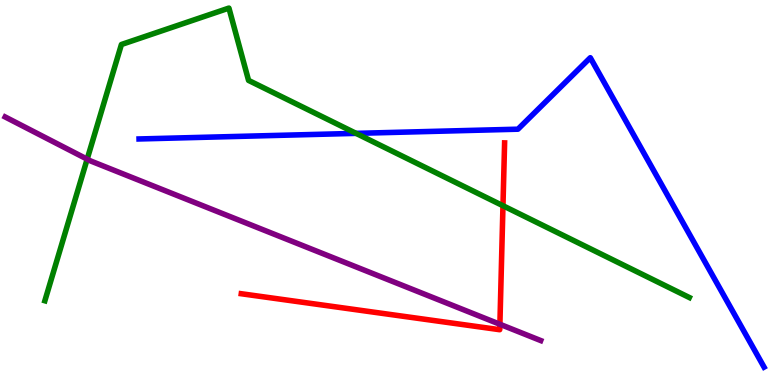[{'lines': ['blue', 'red'], 'intersections': []}, {'lines': ['green', 'red'], 'intersections': [{'x': 6.49, 'y': 4.66}]}, {'lines': ['purple', 'red'], 'intersections': [{'x': 6.45, 'y': 1.58}]}, {'lines': ['blue', 'green'], 'intersections': [{'x': 4.59, 'y': 6.54}]}, {'lines': ['blue', 'purple'], 'intersections': []}, {'lines': ['green', 'purple'], 'intersections': [{'x': 1.12, 'y': 5.87}]}]